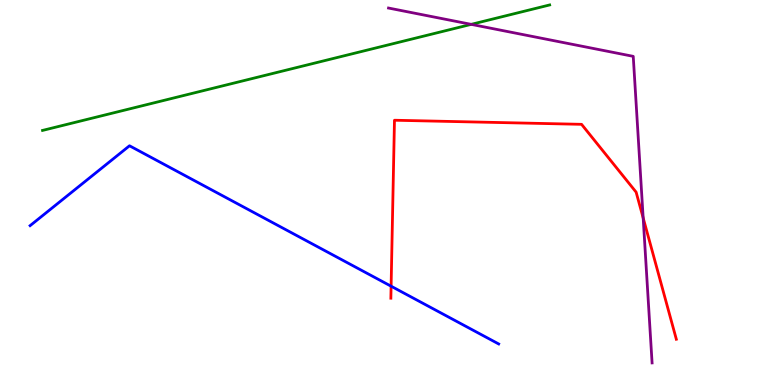[{'lines': ['blue', 'red'], 'intersections': [{'x': 5.05, 'y': 2.57}]}, {'lines': ['green', 'red'], 'intersections': []}, {'lines': ['purple', 'red'], 'intersections': [{'x': 8.3, 'y': 4.34}]}, {'lines': ['blue', 'green'], 'intersections': []}, {'lines': ['blue', 'purple'], 'intersections': []}, {'lines': ['green', 'purple'], 'intersections': [{'x': 6.08, 'y': 9.37}]}]